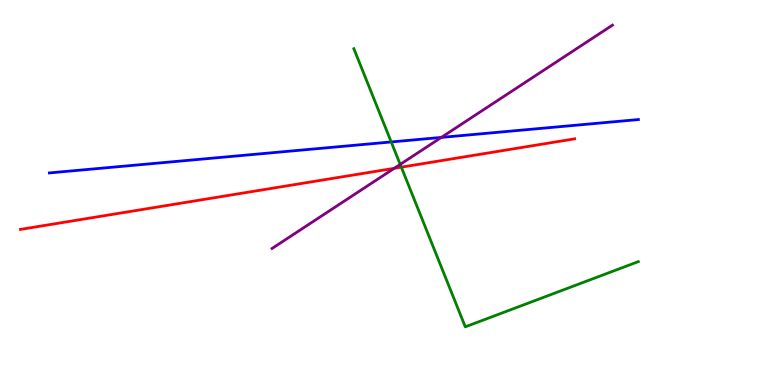[{'lines': ['blue', 'red'], 'intersections': []}, {'lines': ['green', 'red'], 'intersections': [{'x': 5.18, 'y': 5.66}]}, {'lines': ['purple', 'red'], 'intersections': [{'x': 5.09, 'y': 5.63}]}, {'lines': ['blue', 'green'], 'intersections': [{'x': 5.05, 'y': 6.31}]}, {'lines': ['blue', 'purple'], 'intersections': [{'x': 5.69, 'y': 6.43}]}, {'lines': ['green', 'purple'], 'intersections': [{'x': 5.16, 'y': 5.73}]}]